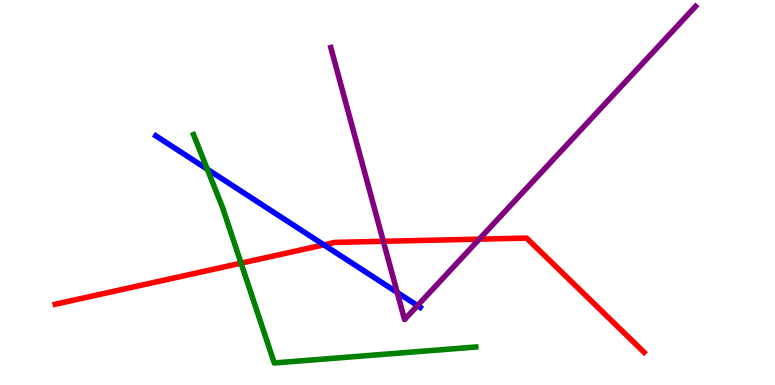[{'lines': ['blue', 'red'], 'intersections': [{'x': 4.18, 'y': 3.64}]}, {'lines': ['green', 'red'], 'intersections': [{'x': 3.11, 'y': 3.16}]}, {'lines': ['purple', 'red'], 'intersections': [{'x': 4.95, 'y': 3.73}, {'x': 6.18, 'y': 3.79}]}, {'lines': ['blue', 'green'], 'intersections': [{'x': 2.68, 'y': 5.6}]}, {'lines': ['blue', 'purple'], 'intersections': [{'x': 5.13, 'y': 2.4}, {'x': 5.39, 'y': 2.06}]}, {'lines': ['green', 'purple'], 'intersections': []}]